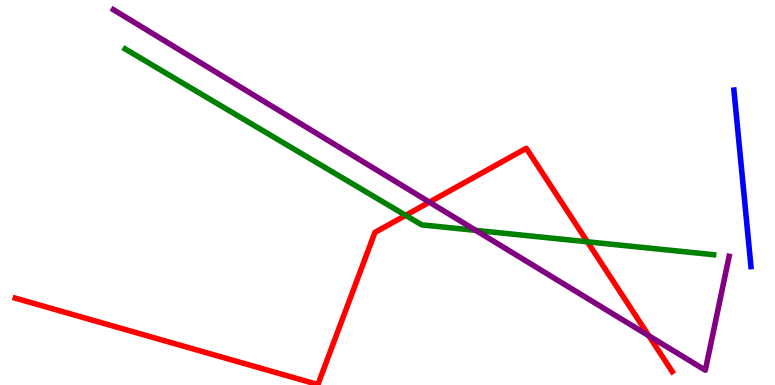[{'lines': ['blue', 'red'], 'intersections': []}, {'lines': ['green', 'red'], 'intersections': [{'x': 5.23, 'y': 4.41}, {'x': 7.58, 'y': 3.72}]}, {'lines': ['purple', 'red'], 'intersections': [{'x': 5.54, 'y': 4.75}, {'x': 8.37, 'y': 1.28}]}, {'lines': ['blue', 'green'], 'intersections': []}, {'lines': ['blue', 'purple'], 'intersections': []}, {'lines': ['green', 'purple'], 'intersections': [{'x': 6.14, 'y': 4.02}]}]